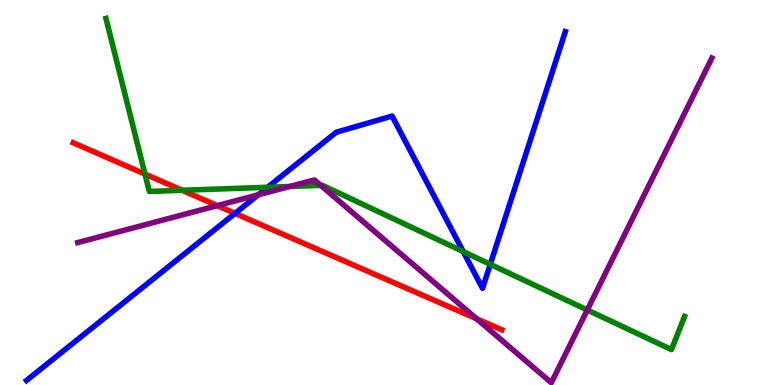[{'lines': ['blue', 'red'], 'intersections': [{'x': 3.03, 'y': 4.46}]}, {'lines': ['green', 'red'], 'intersections': [{'x': 1.87, 'y': 5.48}, {'x': 2.35, 'y': 5.06}]}, {'lines': ['purple', 'red'], 'intersections': [{'x': 2.8, 'y': 4.66}, {'x': 6.15, 'y': 1.72}]}, {'lines': ['blue', 'green'], 'intersections': [{'x': 3.45, 'y': 5.14}, {'x': 5.98, 'y': 3.46}, {'x': 6.33, 'y': 3.13}]}, {'lines': ['blue', 'purple'], 'intersections': [{'x': 3.33, 'y': 4.94}]}, {'lines': ['green', 'purple'], 'intersections': [{'x': 3.74, 'y': 5.16}, {'x': 4.14, 'y': 5.19}, {'x': 7.58, 'y': 1.95}]}]